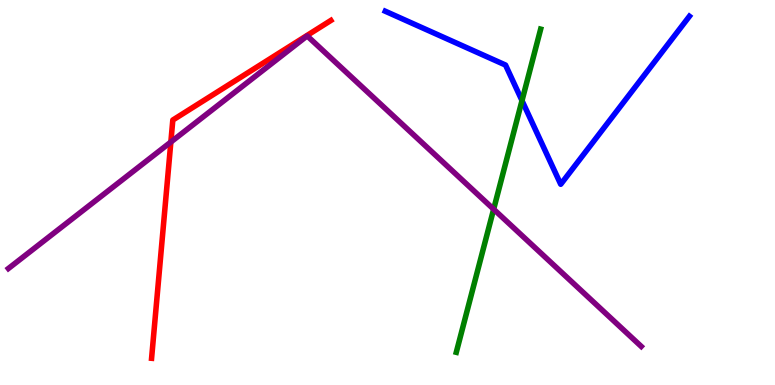[{'lines': ['blue', 'red'], 'intersections': []}, {'lines': ['green', 'red'], 'intersections': []}, {'lines': ['purple', 'red'], 'intersections': [{'x': 2.2, 'y': 6.31}]}, {'lines': ['blue', 'green'], 'intersections': [{'x': 6.74, 'y': 7.39}]}, {'lines': ['blue', 'purple'], 'intersections': []}, {'lines': ['green', 'purple'], 'intersections': [{'x': 6.37, 'y': 4.57}]}]